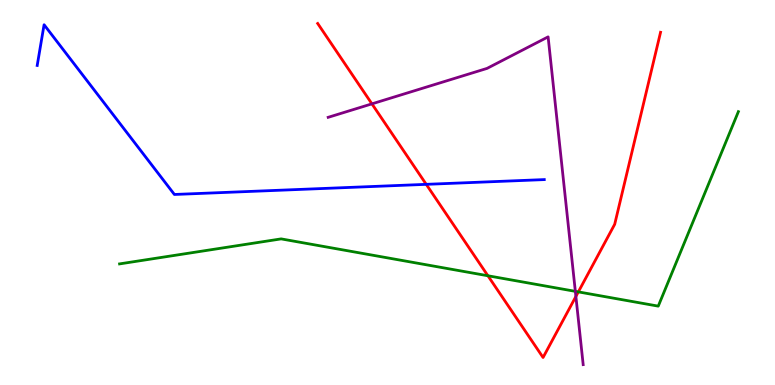[{'lines': ['blue', 'red'], 'intersections': [{'x': 5.5, 'y': 5.21}]}, {'lines': ['green', 'red'], 'intersections': [{'x': 6.3, 'y': 2.84}, {'x': 7.46, 'y': 2.42}]}, {'lines': ['purple', 'red'], 'intersections': [{'x': 4.8, 'y': 7.3}, {'x': 7.43, 'y': 2.3}]}, {'lines': ['blue', 'green'], 'intersections': []}, {'lines': ['blue', 'purple'], 'intersections': []}, {'lines': ['green', 'purple'], 'intersections': [{'x': 7.42, 'y': 2.43}]}]